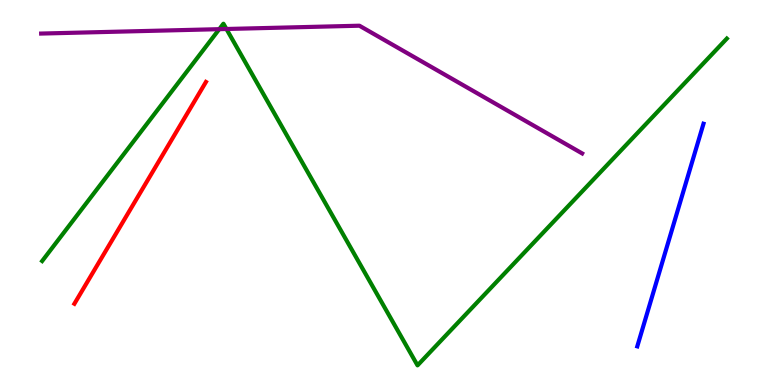[{'lines': ['blue', 'red'], 'intersections': []}, {'lines': ['green', 'red'], 'intersections': []}, {'lines': ['purple', 'red'], 'intersections': []}, {'lines': ['blue', 'green'], 'intersections': []}, {'lines': ['blue', 'purple'], 'intersections': []}, {'lines': ['green', 'purple'], 'intersections': [{'x': 2.83, 'y': 9.24}, {'x': 2.92, 'y': 9.25}]}]